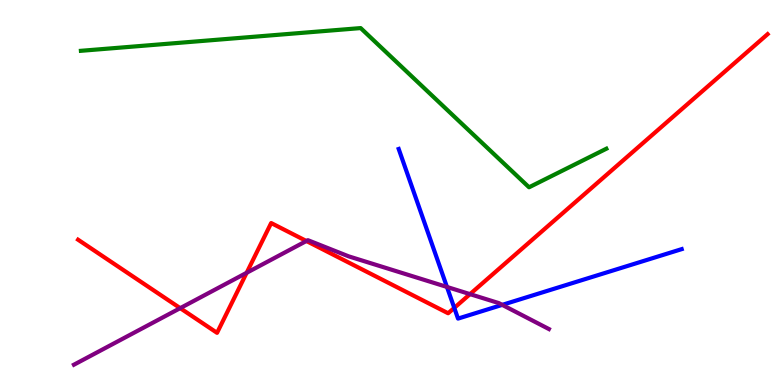[{'lines': ['blue', 'red'], 'intersections': [{'x': 5.86, 'y': 2.0}]}, {'lines': ['green', 'red'], 'intersections': []}, {'lines': ['purple', 'red'], 'intersections': [{'x': 2.33, 'y': 2.0}, {'x': 3.18, 'y': 2.91}, {'x': 3.95, 'y': 3.74}, {'x': 6.06, 'y': 2.36}]}, {'lines': ['blue', 'green'], 'intersections': []}, {'lines': ['blue', 'purple'], 'intersections': [{'x': 5.77, 'y': 2.55}, {'x': 6.48, 'y': 2.08}]}, {'lines': ['green', 'purple'], 'intersections': []}]